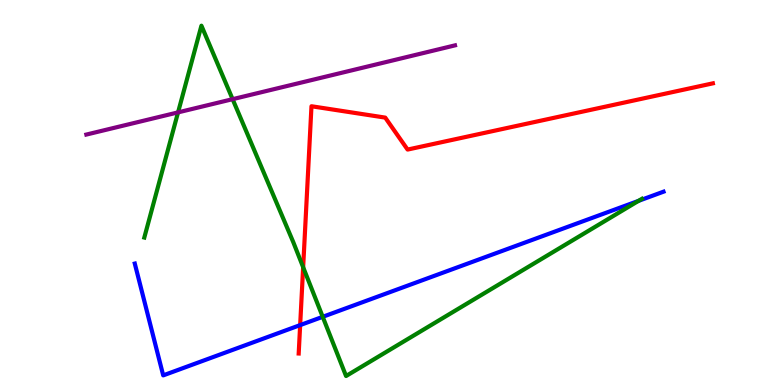[{'lines': ['blue', 'red'], 'intersections': [{'x': 3.87, 'y': 1.56}]}, {'lines': ['green', 'red'], 'intersections': [{'x': 3.91, 'y': 3.06}]}, {'lines': ['purple', 'red'], 'intersections': []}, {'lines': ['blue', 'green'], 'intersections': [{'x': 4.16, 'y': 1.77}, {'x': 8.24, 'y': 4.78}]}, {'lines': ['blue', 'purple'], 'intersections': []}, {'lines': ['green', 'purple'], 'intersections': [{'x': 2.3, 'y': 7.08}, {'x': 3.0, 'y': 7.42}]}]